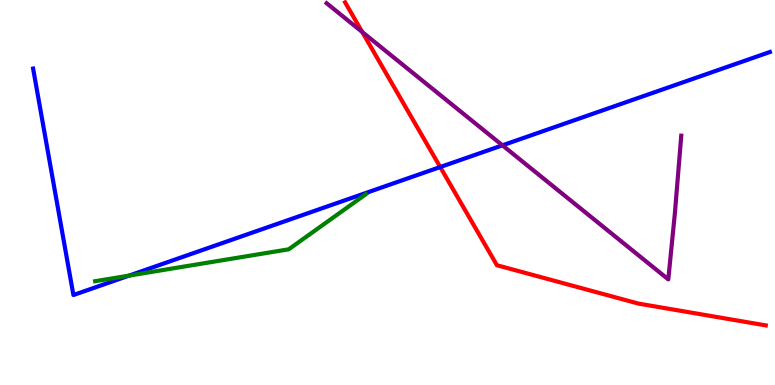[{'lines': ['blue', 'red'], 'intersections': [{'x': 5.68, 'y': 5.66}]}, {'lines': ['green', 'red'], 'intersections': []}, {'lines': ['purple', 'red'], 'intersections': [{'x': 4.67, 'y': 9.17}]}, {'lines': ['blue', 'green'], 'intersections': [{'x': 1.67, 'y': 2.84}]}, {'lines': ['blue', 'purple'], 'intersections': [{'x': 6.48, 'y': 6.23}]}, {'lines': ['green', 'purple'], 'intersections': []}]